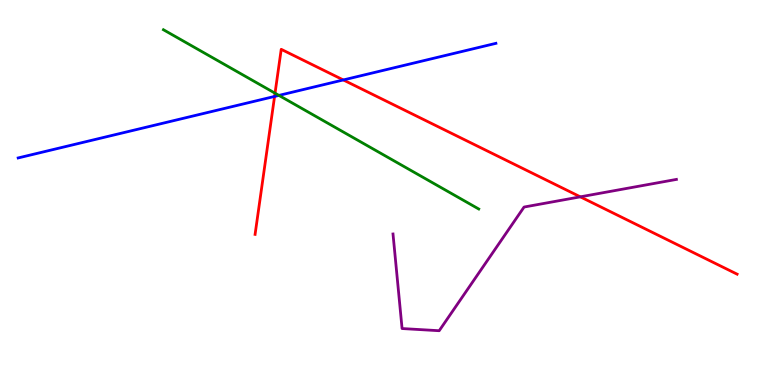[{'lines': ['blue', 'red'], 'intersections': [{'x': 3.54, 'y': 7.5}, {'x': 4.43, 'y': 7.92}]}, {'lines': ['green', 'red'], 'intersections': [{'x': 3.55, 'y': 7.58}]}, {'lines': ['purple', 'red'], 'intersections': [{'x': 7.49, 'y': 4.89}]}, {'lines': ['blue', 'green'], 'intersections': [{'x': 3.6, 'y': 7.52}]}, {'lines': ['blue', 'purple'], 'intersections': []}, {'lines': ['green', 'purple'], 'intersections': []}]